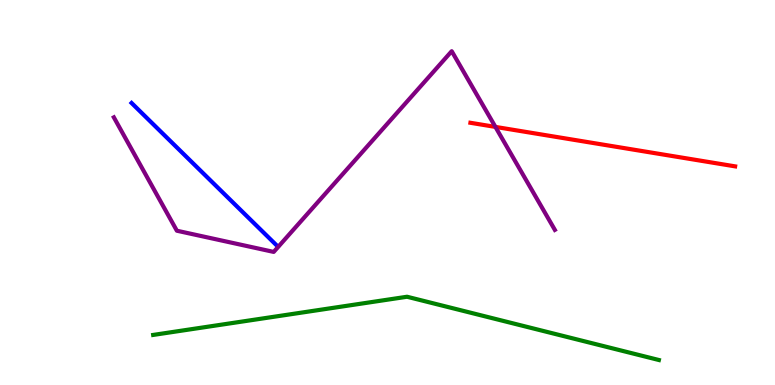[{'lines': ['blue', 'red'], 'intersections': []}, {'lines': ['green', 'red'], 'intersections': []}, {'lines': ['purple', 'red'], 'intersections': [{'x': 6.39, 'y': 6.7}]}, {'lines': ['blue', 'green'], 'intersections': []}, {'lines': ['blue', 'purple'], 'intersections': []}, {'lines': ['green', 'purple'], 'intersections': []}]